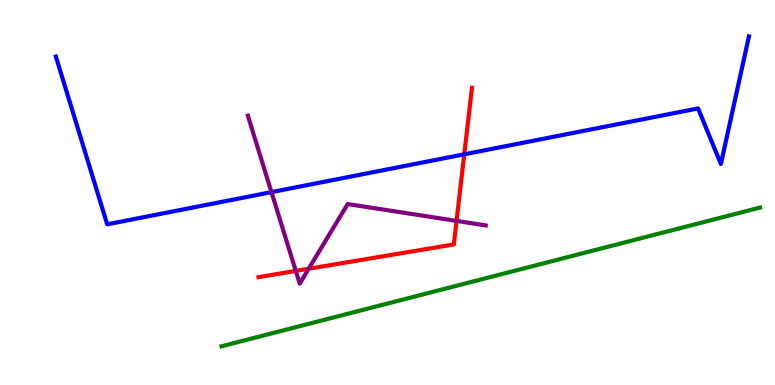[{'lines': ['blue', 'red'], 'intersections': [{'x': 5.99, 'y': 5.99}]}, {'lines': ['green', 'red'], 'intersections': []}, {'lines': ['purple', 'red'], 'intersections': [{'x': 3.82, 'y': 2.96}, {'x': 3.98, 'y': 3.02}, {'x': 5.89, 'y': 4.26}]}, {'lines': ['blue', 'green'], 'intersections': []}, {'lines': ['blue', 'purple'], 'intersections': [{'x': 3.5, 'y': 5.01}]}, {'lines': ['green', 'purple'], 'intersections': []}]